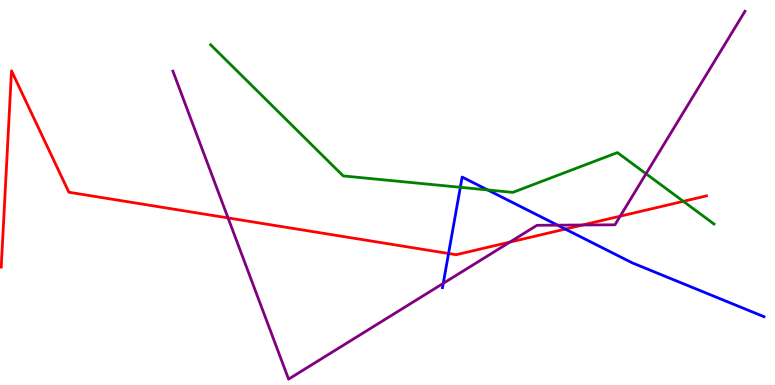[{'lines': ['blue', 'red'], 'intersections': [{'x': 5.79, 'y': 3.42}, {'x': 7.29, 'y': 4.05}]}, {'lines': ['green', 'red'], 'intersections': [{'x': 8.82, 'y': 4.77}]}, {'lines': ['purple', 'red'], 'intersections': [{'x': 2.94, 'y': 4.34}, {'x': 6.58, 'y': 3.71}, {'x': 7.52, 'y': 4.16}, {'x': 8.0, 'y': 4.39}]}, {'lines': ['blue', 'green'], 'intersections': [{'x': 5.94, 'y': 5.14}, {'x': 6.29, 'y': 5.07}]}, {'lines': ['blue', 'purple'], 'intersections': [{'x': 5.72, 'y': 2.64}, {'x': 7.19, 'y': 4.15}]}, {'lines': ['green', 'purple'], 'intersections': [{'x': 8.34, 'y': 5.49}]}]